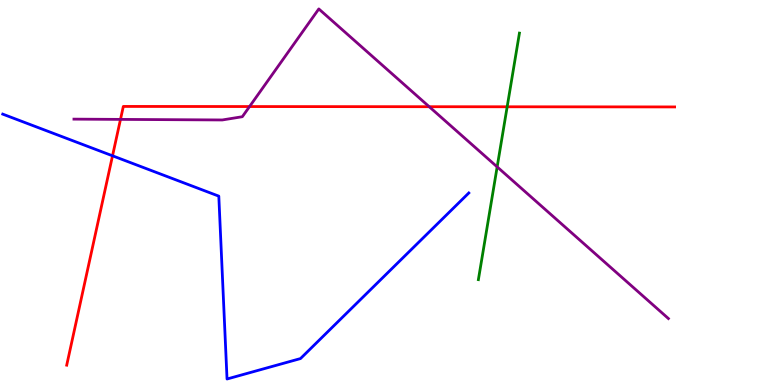[{'lines': ['blue', 'red'], 'intersections': [{'x': 1.45, 'y': 5.95}]}, {'lines': ['green', 'red'], 'intersections': [{'x': 6.54, 'y': 7.23}]}, {'lines': ['purple', 'red'], 'intersections': [{'x': 1.55, 'y': 6.9}, {'x': 3.22, 'y': 7.23}, {'x': 5.54, 'y': 7.23}]}, {'lines': ['blue', 'green'], 'intersections': []}, {'lines': ['blue', 'purple'], 'intersections': []}, {'lines': ['green', 'purple'], 'intersections': [{'x': 6.41, 'y': 5.67}]}]